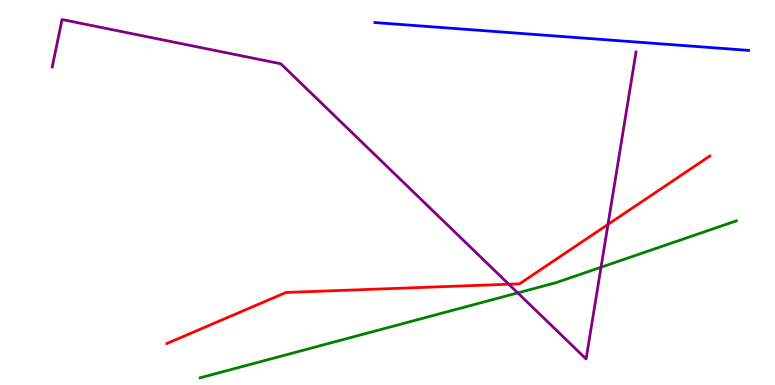[{'lines': ['blue', 'red'], 'intersections': []}, {'lines': ['green', 'red'], 'intersections': []}, {'lines': ['purple', 'red'], 'intersections': [{'x': 6.57, 'y': 2.62}, {'x': 7.84, 'y': 4.17}]}, {'lines': ['blue', 'green'], 'intersections': []}, {'lines': ['blue', 'purple'], 'intersections': []}, {'lines': ['green', 'purple'], 'intersections': [{'x': 6.68, 'y': 2.39}, {'x': 7.76, 'y': 3.06}]}]